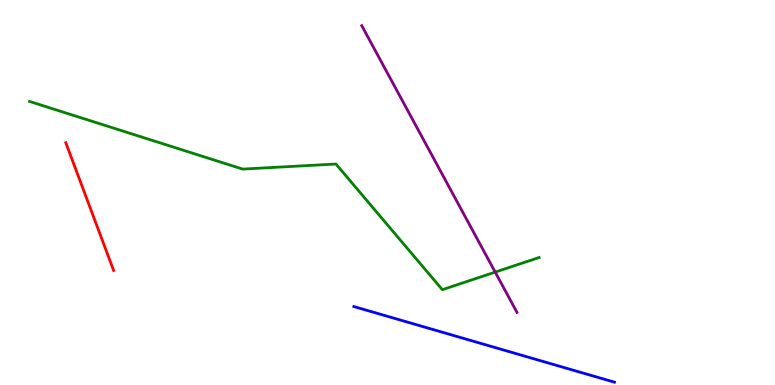[{'lines': ['blue', 'red'], 'intersections': []}, {'lines': ['green', 'red'], 'intersections': []}, {'lines': ['purple', 'red'], 'intersections': []}, {'lines': ['blue', 'green'], 'intersections': []}, {'lines': ['blue', 'purple'], 'intersections': []}, {'lines': ['green', 'purple'], 'intersections': [{'x': 6.39, 'y': 2.93}]}]